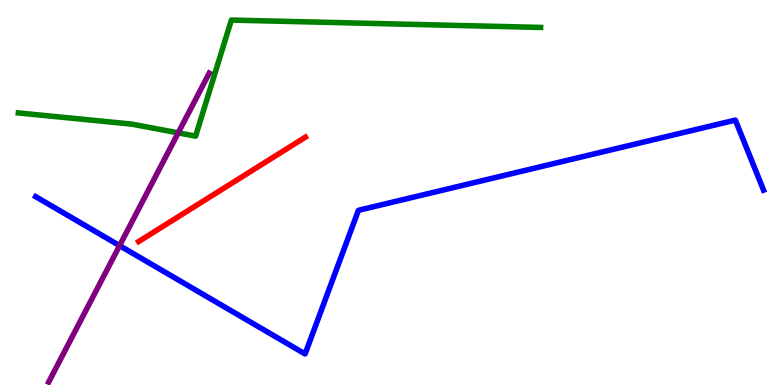[{'lines': ['blue', 'red'], 'intersections': []}, {'lines': ['green', 'red'], 'intersections': []}, {'lines': ['purple', 'red'], 'intersections': []}, {'lines': ['blue', 'green'], 'intersections': []}, {'lines': ['blue', 'purple'], 'intersections': [{'x': 1.54, 'y': 3.62}]}, {'lines': ['green', 'purple'], 'intersections': [{'x': 2.3, 'y': 6.55}]}]